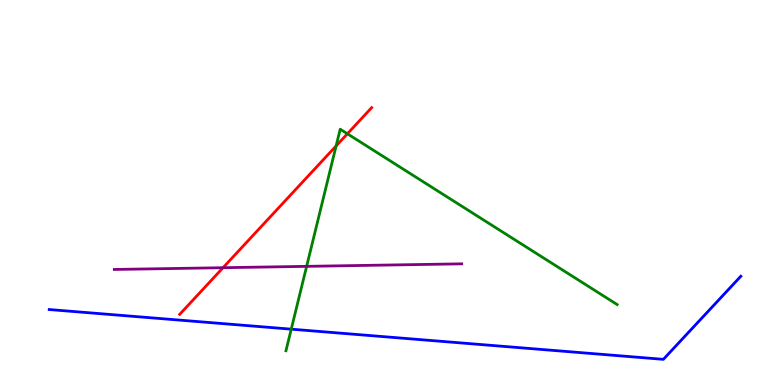[{'lines': ['blue', 'red'], 'intersections': []}, {'lines': ['green', 'red'], 'intersections': [{'x': 4.34, 'y': 6.21}, {'x': 4.48, 'y': 6.53}]}, {'lines': ['purple', 'red'], 'intersections': [{'x': 2.88, 'y': 3.05}]}, {'lines': ['blue', 'green'], 'intersections': [{'x': 3.76, 'y': 1.45}]}, {'lines': ['blue', 'purple'], 'intersections': []}, {'lines': ['green', 'purple'], 'intersections': [{'x': 3.96, 'y': 3.08}]}]